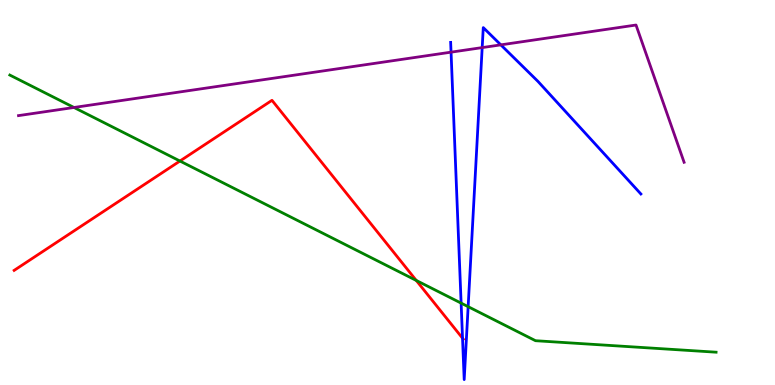[{'lines': ['blue', 'red'], 'intersections': [{'x': 5.97, 'y': 1.22}]}, {'lines': ['green', 'red'], 'intersections': [{'x': 2.32, 'y': 5.82}, {'x': 5.37, 'y': 2.72}]}, {'lines': ['purple', 'red'], 'intersections': []}, {'lines': ['blue', 'green'], 'intersections': [{'x': 5.95, 'y': 2.13}, {'x': 6.04, 'y': 2.03}]}, {'lines': ['blue', 'purple'], 'intersections': [{'x': 5.82, 'y': 8.65}, {'x': 6.22, 'y': 8.76}, {'x': 6.46, 'y': 8.83}]}, {'lines': ['green', 'purple'], 'intersections': [{'x': 0.955, 'y': 7.21}]}]